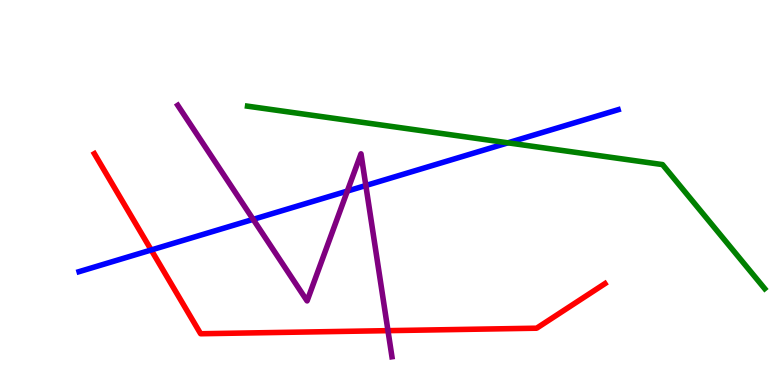[{'lines': ['blue', 'red'], 'intersections': [{'x': 1.95, 'y': 3.51}]}, {'lines': ['green', 'red'], 'intersections': []}, {'lines': ['purple', 'red'], 'intersections': [{'x': 5.01, 'y': 1.41}]}, {'lines': ['blue', 'green'], 'intersections': [{'x': 6.55, 'y': 6.29}]}, {'lines': ['blue', 'purple'], 'intersections': [{'x': 3.27, 'y': 4.3}, {'x': 4.48, 'y': 5.04}, {'x': 4.72, 'y': 5.18}]}, {'lines': ['green', 'purple'], 'intersections': []}]